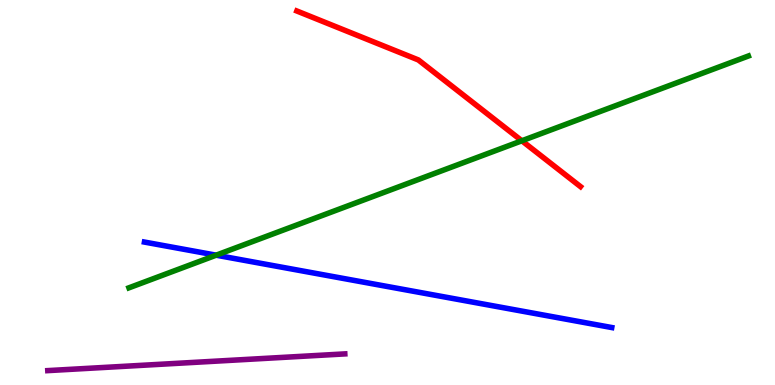[{'lines': ['blue', 'red'], 'intersections': []}, {'lines': ['green', 'red'], 'intersections': [{'x': 6.73, 'y': 6.34}]}, {'lines': ['purple', 'red'], 'intersections': []}, {'lines': ['blue', 'green'], 'intersections': [{'x': 2.79, 'y': 3.37}]}, {'lines': ['blue', 'purple'], 'intersections': []}, {'lines': ['green', 'purple'], 'intersections': []}]